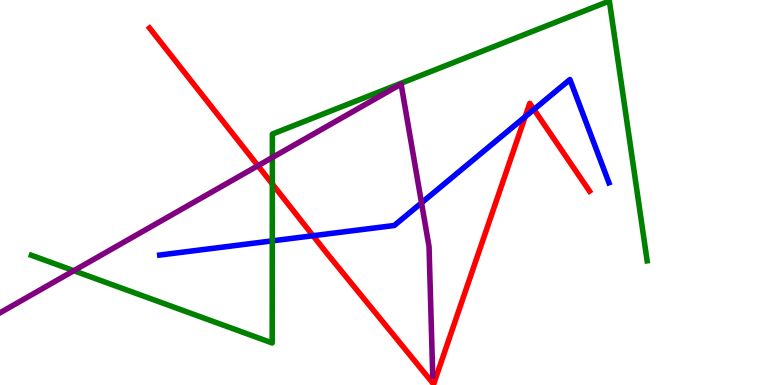[{'lines': ['blue', 'red'], 'intersections': [{'x': 4.04, 'y': 3.88}, {'x': 6.78, 'y': 6.97}, {'x': 6.89, 'y': 7.16}]}, {'lines': ['green', 'red'], 'intersections': [{'x': 3.51, 'y': 5.22}]}, {'lines': ['purple', 'red'], 'intersections': [{'x': 3.33, 'y': 5.7}]}, {'lines': ['blue', 'green'], 'intersections': [{'x': 3.51, 'y': 3.74}]}, {'lines': ['blue', 'purple'], 'intersections': [{'x': 5.44, 'y': 4.73}]}, {'lines': ['green', 'purple'], 'intersections': [{'x': 0.952, 'y': 2.97}, {'x': 3.51, 'y': 5.91}]}]